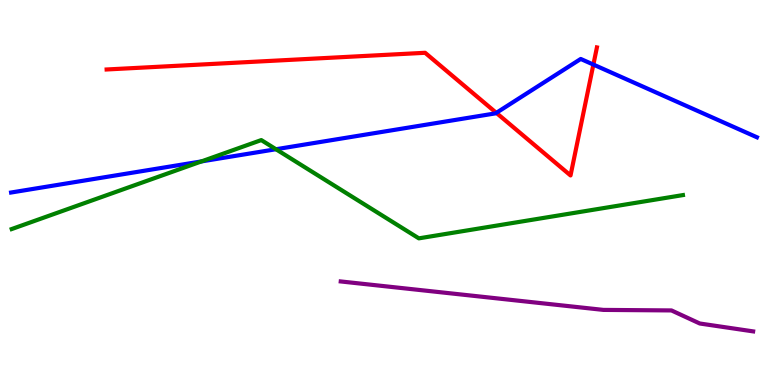[{'lines': ['blue', 'red'], 'intersections': [{'x': 6.4, 'y': 7.07}, {'x': 7.66, 'y': 8.32}]}, {'lines': ['green', 'red'], 'intersections': []}, {'lines': ['purple', 'red'], 'intersections': []}, {'lines': ['blue', 'green'], 'intersections': [{'x': 2.6, 'y': 5.81}, {'x': 3.56, 'y': 6.12}]}, {'lines': ['blue', 'purple'], 'intersections': []}, {'lines': ['green', 'purple'], 'intersections': []}]